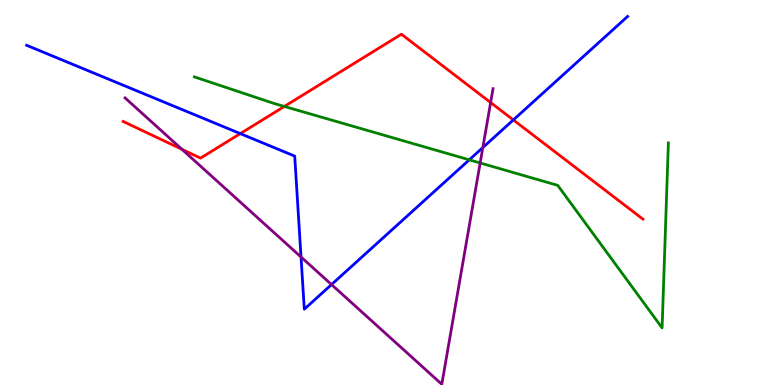[{'lines': ['blue', 'red'], 'intersections': [{'x': 3.1, 'y': 6.53}, {'x': 6.62, 'y': 6.89}]}, {'lines': ['green', 'red'], 'intersections': [{'x': 3.67, 'y': 7.24}]}, {'lines': ['purple', 'red'], 'intersections': [{'x': 2.35, 'y': 6.12}, {'x': 6.33, 'y': 7.34}]}, {'lines': ['blue', 'green'], 'intersections': [{'x': 6.06, 'y': 5.85}]}, {'lines': ['blue', 'purple'], 'intersections': [{'x': 3.88, 'y': 3.32}, {'x': 4.28, 'y': 2.61}, {'x': 6.23, 'y': 6.17}]}, {'lines': ['green', 'purple'], 'intersections': [{'x': 6.2, 'y': 5.77}]}]